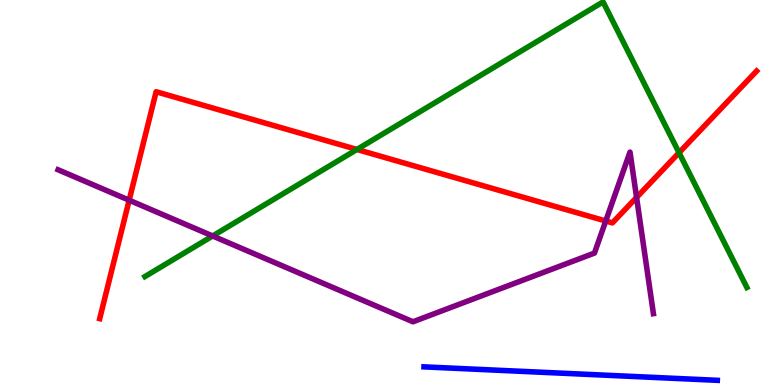[{'lines': ['blue', 'red'], 'intersections': []}, {'lines': ['green', 'red'], 'intersections': [{'x': 4.61, 'y': 6.12}, {'x': 8.76, 'y': 6.03}]}, {'lines': ['purple', 'red'], 'intersections': [{'x': 1.67, 'y': 4.8}, {'x': 7.82, 'y': 4.26}, {'x': 8.21, 'y': 4.87}]}, {'lines': ['blue', 'green'], 'intersections': []}, {'lines': ['blue', 'purple'], 'intersections': []}, {'lines': ['green', 'purple'], 'intersections': [{'x': 2.74, 'y': 3.87}]}]